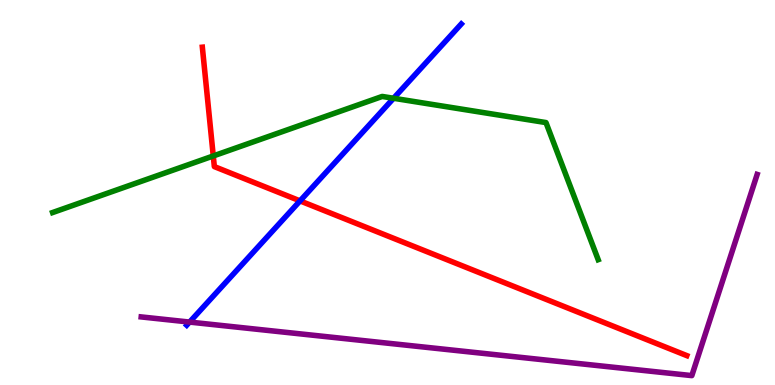[{'lines': ['blue', 'red'], 'intersections': [{'x': 3.87, 'y': 4.78}]}, {'lines': ['green', 'red'], 'intersections': [{'x': 2.75, 'y': 5.95}]}, {'lines': ['purple', 'red'], 'intersections': []}, {'lines': ['blue', 'green'], 'intersections': [{'x': 5.08, 'y': 7.45}]}, {'lines': ['blue', 'purple'], 'intersections': [{'x': 2.45, 'y': 1.63}]}, {'lines': ['green', 'purple'], 'intersections': []}]